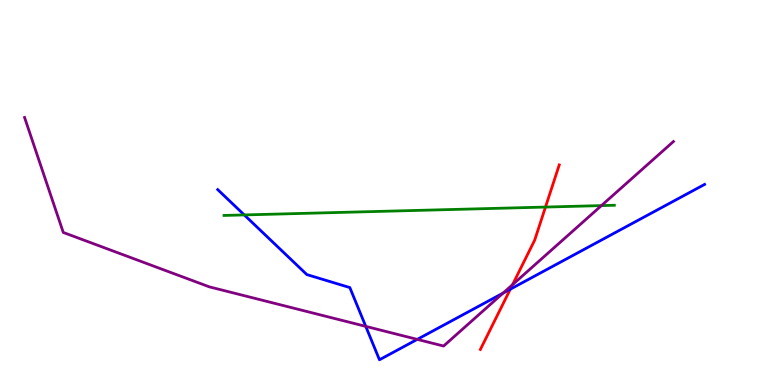[{'lines': ['blue', 'red'], 'intersections': [{'x': 6.58, 'y': 2.49}]}, {'lines': ['green', 'red'], 'intersections': [{'x': 7.04, 'y': 4.62}]}, {'lines': ['purple', 'red'], 'intersections': [{'x': 6.61, 'y': 2.61}]}, {'lines': ['blue', 'green'], 'intersections': [{'x': 3.15, 'y': 4.42}]}, {'lines': ['blue', 'purple'], 'intersections': [{'x': 4.72, 'y': 1.52}, {'x': 5.38, 'y': 1.18}, {'x': 6.49, 'y': 2.39}]}, {'lines': ['green', 'purple'], 'intersections': [{'x': 7.76, 'y': 4.66}]}]